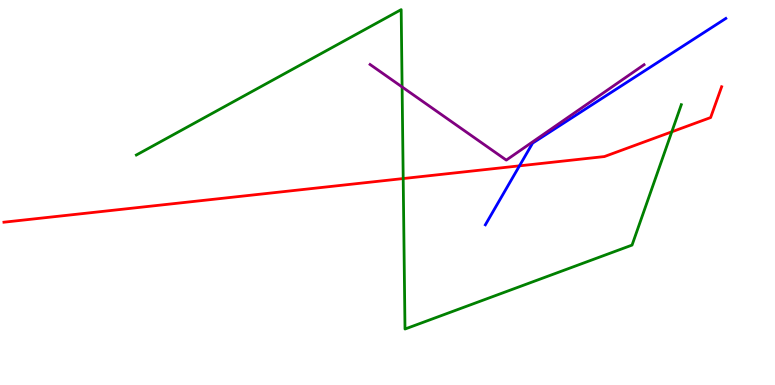[{'lines': ['blue', 'red'], 'intersections': [{'x': 6.7, 'y': 5.69}]}, {'lines': ['green', 'red'], 'intersections': [{'x': 5.2, 'y': 5.36}, {'x': 8.67, 'y': 6.58}]}, {'lines': ['purple', 'red'], 'intersections': []}, {'lines': ['blue', 'green'], 'intersections': []}, {'lines': ['blue', 'purple'], 'intersections': []}, {'lines': ['green', 'purple'], 'intersections': [{'x': 5.19, 'y': 7.74}]}]